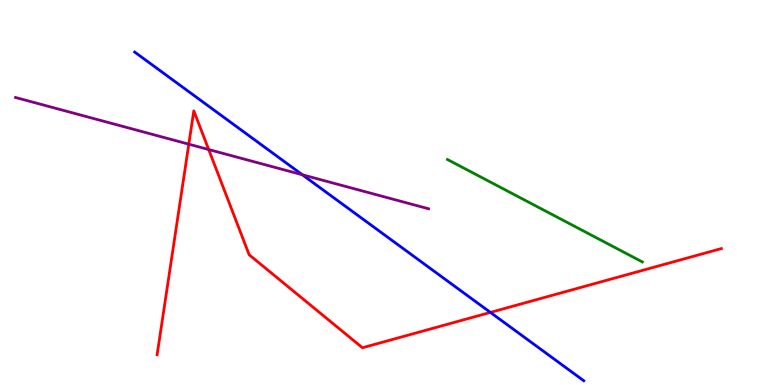[{'lines': ['blue', 'red'], 'intersections': [{'x': 6.33, 'y': 1.89}]}, {'lines': ['green', 'red'], 'intersections': []}, {'lines': ['purple', 'red'], 'intersections': [{'x': 2.44, 'y': 6.26}, {'x': 2.69, 'y': 6.12}]}, {'lines': ['blue', 'green'], 'intersections': []}, {'lines': ['blue', 'purple'], 'intersections': [{'x': 3.9, 'y': 5.46}]}, {'lines': ['green', 'purple'], 'intersections': []}]